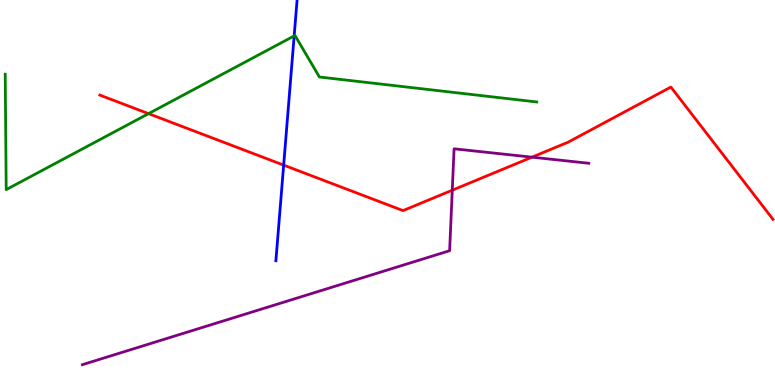[{'lines': ['blue', 'red'], 'intersections': [{'x': 3.66, 'y': 5.71}]}, {'lines': ['green', 'red'], 'intersections': [{'x': 1.92, 'y': 7.05}]}, {'lines': ['purple', 'red'], 'intersections': [{'x': 5.84, 'y': 5.06}, {'x': 6.86, 'y': 5.92}]}, {'lines': ['blue', 'green'], 'intersections': [{'x': 3.8, 'y': 9.07}]}, {'lines': ['blue', 'purple'], 'intersections': []}, {'lines': ['green', 'purple'], 'intersections': []}]